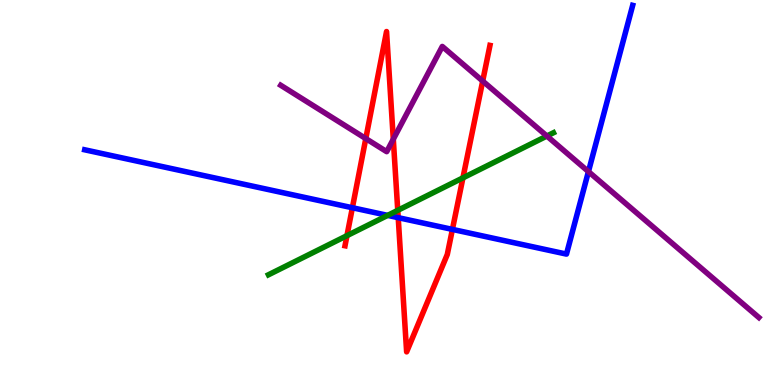[{'lines': ['blue', 'red'], 'intersections': [{'x': 4.55, 'y': 4.6}, {'x': 5.14, 'y': 4.35}, {'x': 5.84, 'y': 4.04}]}, {'lines': ['green', 'red'], 'intersections': [{'x': 4.48, 'y': 3.88}, {'x': 5.13, 'y': 4.54}, {'x': 5.97, 'y': 5.38}]}, {'lines': ['purple', 'red'], 'intersections': [{'x': 4.72, 'y': 6.4}, {'x': 5.07, 'y': 6.38}, {'x': 6.23, 'y': 7.89}]}, {'lines': ['blue', 'green'], 'intersections': [{'x': 5.0, 'y': 4.41}]}, {'lines': ['blue', 'purple'], 'intersections': [{'x': 7.59, 'y': 5.54}]}, {'lines': ['green', 'purple'], 'intersections': [{'x': 7.06, 'y': 6.47}]}]